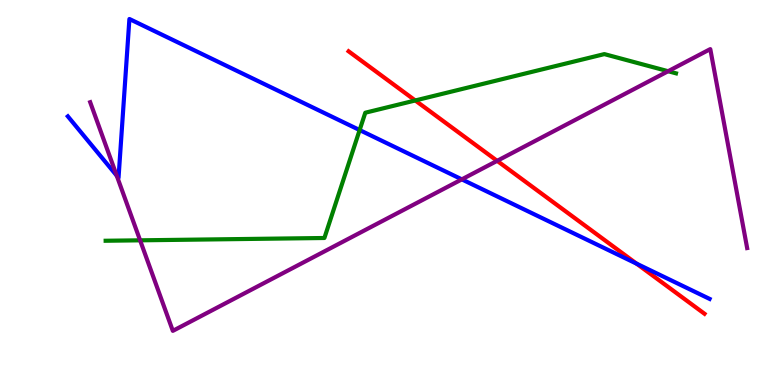[{'lines': ['blue', 'red'], 'intersections': [{'x': 8.21, 'y': 3.15}]}, {'lines': ['green', 'red'], 'intersections': [{'x': 5.36, 'y': 7.39}]}, {'lines': ['purple', 'red'], 'intersections': [{'x': 6.41, 'y': 5.82}]}, {'lines': ['blue', 'green'], 'intersections': [{'x': 4.64, 'y': 6.62}]}, {'lines': ['blue', 'purple'], 'intersections': [{'x': 1.51, 'y': 5.44}, {'x': 5.96, 'y': 5.34}]}, {'lines': ['green', 'purple'], 'intersections': [{'x': 1.81, 'y': 3.76}, {'x': 8.62, 'y': 8.15}]}]